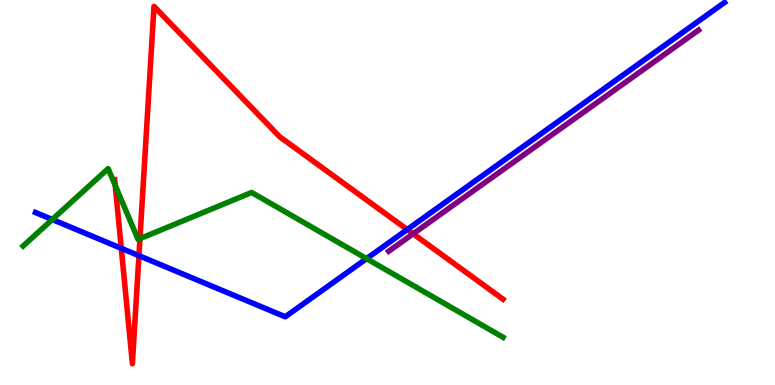[{'lines': ['blue', 'red'], 'intersections': [{'x': 1.57, 'y': 3.55}, {'x': 1.79, 'y': 3.36}, {'x': 5.25, 'y': 4.04}]}, {'lines': ['green', 'red'], 'intersections': [{'x': 1.49, 'y': 5.18}, {'x': 1.81, 'y': 3.8}]}, {'lines': ['purple', 'red'], 'intersections': [{'x': 5.33, 'y': 3.93}]}, {'lines': ['blue', 'green'], 'intersections': [{'x': 0.674, 'y': 4.3}, {'x': 4.73, 'y': 3.28}]}, {'lines': ['blue', 'purple'], 'intersections': []}, {'lines': ['green', 'purple'], 'intersections': []}]